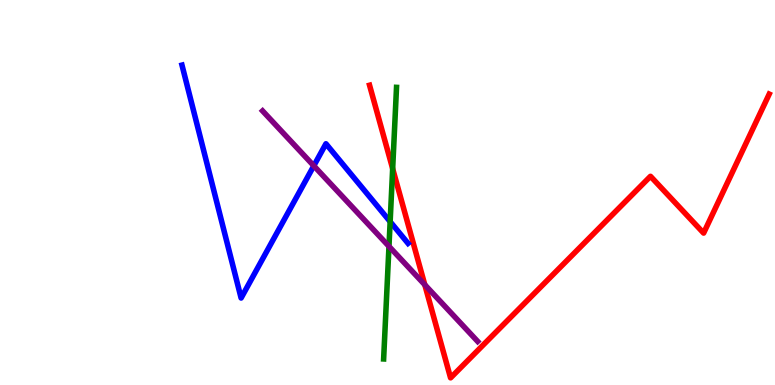[{'lines': ['blue', 'red'], 'intersections': []}, {'lines': ['green', 'red'], 'intersections': [{'x': 5.07, 'y': 5.62}]}, {'lines': ['purple', 'red'], 'intersections': [{'x': 5.48, 'y': 2.6}]}, {'lines': ['blue', 'green'], 'intersections': [{'x': 5.03, 'y': 4.24}]}, {'lines': ['blue', 'purple'], 'intersections': [{'x': 4.05, 'y': 5.69}]}, {'lines': ['green', 'purple'], 'intersections': [{'x': 5.02, 'y': 3.6}]}]